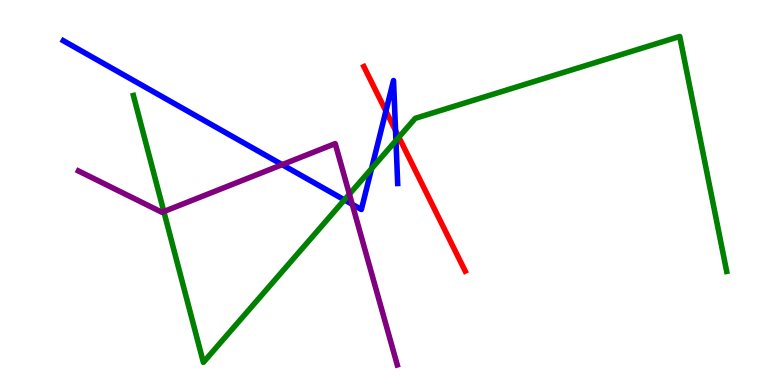[{'lines': ['blue', 'red'], 'intersections': [{'x': 4.98, 'y': 7.12}, {'x': 5.1, 'y': 6.61}]}, {'lines': ['green', 'red'], 'intersections': [{'x': 5.15, 'y': 6.44}]}, {'lines': ['purple', 'red'], 'intersections': []}, {'lines': ['blue', 'green'], 'intersections': [{'x': 4.44, 'y': 4.81}, {'x': 4.79, 'y': 5.62}, {'x': 5.11, 'y': 6.35}]}, {'lines': ['blue', 'purple'], 'intersections': [{'x': 3.64, 'y': 5.72}, {'x': 4.55, 'y': 4.69}]}, {'lines': ['green', 'purple'], 'intersections': [{'x': 2.11, 'y': 4.51}, {'x': 4.51, 'y': 4.96}]}]